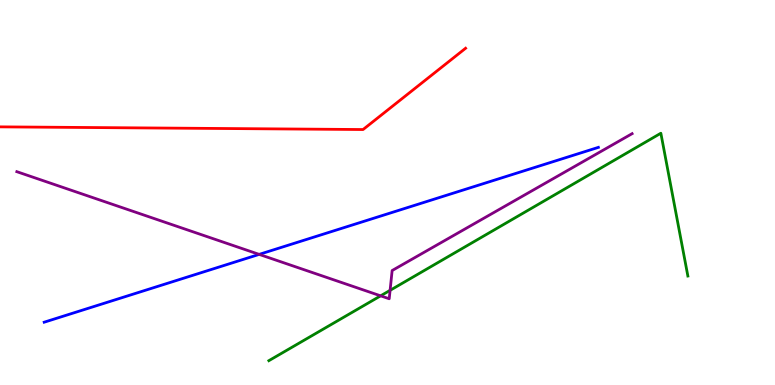[{'lines': ['blue', 'red'], 'intersections': []}, {'lines': ['green', 'red'], 'intersections': []}, {'lines': ['purple', 'red'], 'intersections': []}, {'lines': ['blue', 'green'], 'intersections': []}, {'lines': ['blue', 'purple'], 'intersections': [{'x': 3.34, 'y': 3.39}]}, {'lines': ['green', 'purple'], 'intersections': [{'x': 4.91, 'y': 2.32}, {'x': 5.03, 'y': 2.46}]}]